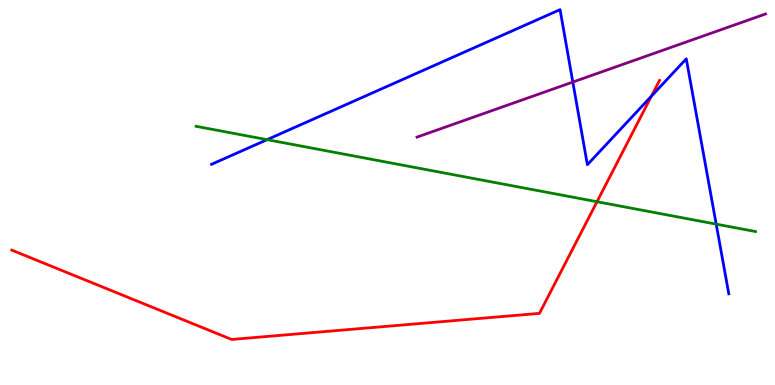[{'lines': ['blue', 'red'], 'intersections': [{'x': 8.41, 'y': 7.5}]}, {'lines': ['green', 'red'], 'intersections': [{'x': 7.7, 'y': 4.76}]}, {'lines': ['purple', 'red'], 'intersections': []}, {'lines': ['blue', 'green'], 'intersections': [{'x': 3.45, 'y': 6.37}, {'x': 9.24, 'y': 4.18}]}, {'lines': ['blue', 'purple'], 'intersections': [{'x': 7.39, 'y': 7.87}]}, {'lines': ['green', 'purple'], 'intersections': []}]